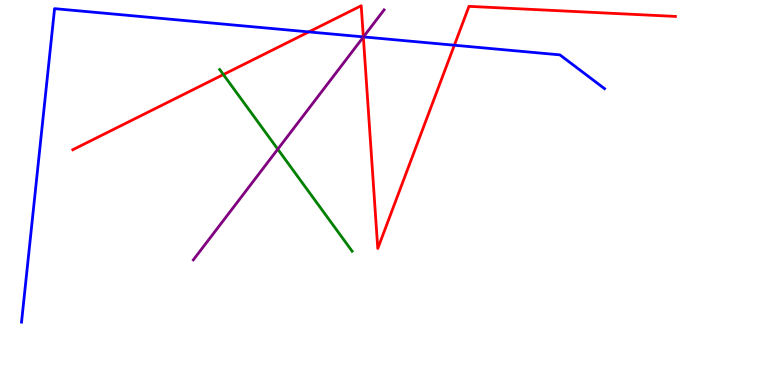[{'lines': ['blue', 'red'], 'intersections': [{'x': 3.98, 'y': 9.17}, {'x': 4.69, 'y': 9.04}, {'x': 5.86, 'y': 8.83}]}, {'lines': ['green', 'red'], 'intersections': [{'x': 2.88, 'y': 8.06}]}, {'lines': ['purple', 'red'], 'intersections': [{'x': 4.69, 'y': 9.04}]}, {'lines': ['blue', 'green'], 'intersections': []}, {'lines': ['blue', 'purple'], 'intersections': [{'x': 4.69, 'y': 9.04}]}, {'lines': ['green', 'purple'], 'intersections': [{'x': 3.58, 'y': 6.12}]}]